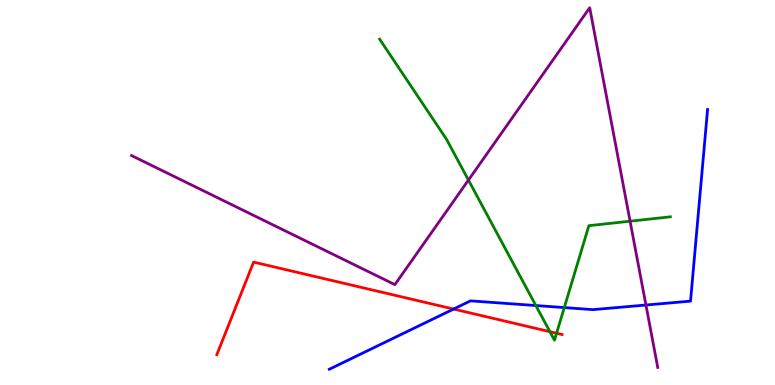[{'lines': ['blue', 'red'], 'intersections': [{'x': 5.85, 'y': 1.97}]}, {'lines': ['green', 'red'], 'intersections': [{'x': 7.1, 'y': 1.39}, {'x': 7.18, 'y': 1.34}]}, {'lines': ['purple', 'red'], 'intersections': []}, {'lines': ['blue', 'green'], 'intersections': [{'x': 6.91, 'y': 2.06}, {'x': 7.28, 'y': 2.01}]}, {'lines': ['blue', 'purple'], 'intersections': [{'x': 8.33, 'y': 2.08}]}, {'lines': ['green', 'purple'], 'intersections': [{'x': 6.04, 'y': 5.32}, {'x': 8.13, 'y': 4.25}]}]